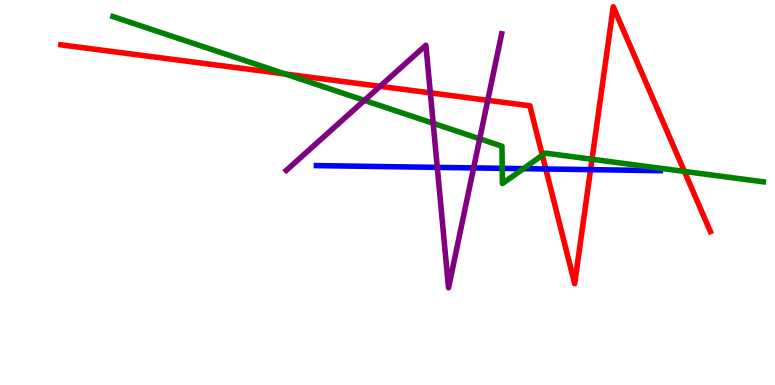[{'lines': ['blue', 'red'], 'intersections': [{'x': 7.04, 'y': 5.61}, {'x': 7.62, 'y': 5.59}]}, {'lines': ['green', 'red'], 'intersections': [{'x': 3.68, 'y': 8.08}, {'x': 7.0, 'y': 5.97}, {'x': 7.64, 'y': 5.86}, {'x': 8.83, 'y': 5.55}]}, {'lines': ['purple', 'red'], 'intersections': [{'x': 4.9, 'y': 7.76}, {'x': 5.55, 'y': 7.59}, {'x': 6.29, 'y': 7.39}]}, {'lines': ['blue', 'green'], 'intersections': [{'x': 6.48, 'y': 5.63}, {'x': 6.75, 'y': 5.62}]}, {'lines': ['blue', 'purple'], 'intersections': [{'x': 5.64, 'y': 5.65}, {'x': 6.11, 'y': 5.64}]}, {'lines': ['green', 'purple'], 'intersections': [{'x': 4.7, 'y': 7.39}, {'x': 5.59, 'y': 6.8}, {'x': 6.19, 'y': 6.4}]}]